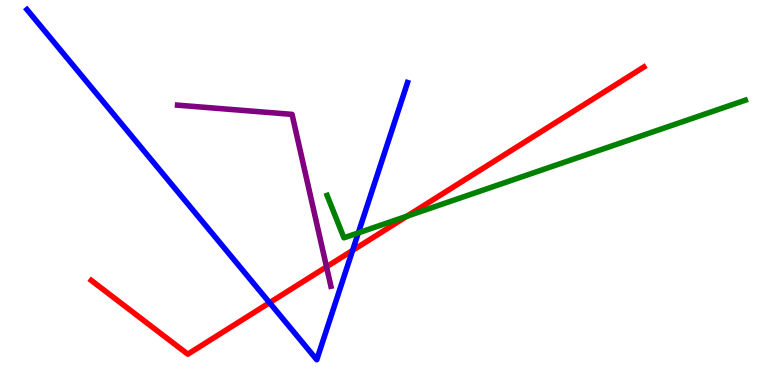[{'lines': ['blue', 'red'], 'intersections': [{'x': 3.48, 'y': 2.14}, {'x': 4.55, 'y': 3.5}]}, {'lines': ['green', 'red'], 'intersections': [{'x': 5.25, 'y': 4.38}]}, {'lines': ['purple', 'red'], 'intersections': [{'x': 4.21, 'y': 3.07}]}, {'lines': ['blue', 'green'], 'intersections': [{'x': 4.62, 'y': 3.95}]}, {'lines': ['blue', 'purple'], 'intersections': []}, {'lines': ['green', 'purple'], 'intersections': []}]